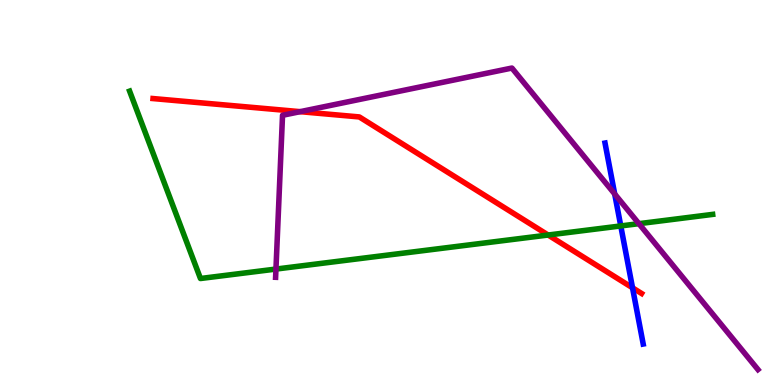[{'lines': ['blue', 'red'], 'intersections': [{'x': 8.16, 'y': 2.52}]}, {'lines': ['green', 'red'], 'intersections': [{'x': 7.07, 'y': 3.9}]}, {'lines': ['purple', 'red'], 'intersections': [{'x': 3.87, 'y': 7.1}]}, {'lines': ['blue', 'green'], 'intersections': [{'x': 8.01, 'y': 4.13}]}, {'lines': ['blue', 'purple'], 'intersections': [{'x': 7.93, 'y': 4.96}]}, {'lines': ['green', 'purple'], 'intersections': [{'x': 3.56, 'y': 3.01}, {'x': 8.24, 'y': 4.19}]}]